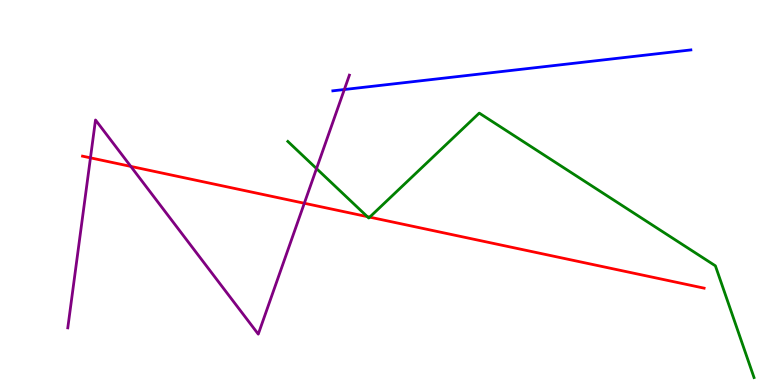[{'lines': ['blue', 'red'], 'intersections': []}, {'lines': ['green', 'red'], 'intersections': [{'x': 4.74, 'y': 4.37}, {'x': 4.77, 'y': 4.36}]}, {'lines': ['purple', 'red'], 'intersections': [{'x': 1.17, 'y': 5.9}, {'x': 1.69, 'y': 5.68}, {'x': 3.93, 'y': 4.72}]}, {'lines': ['blue', 'green'], 'intersections': []}, {'lines': ['blue', 'purple'], 'intersections': [{'x': 4.44, 'y': 7.67}]}, {'lines': ['green', 'purple'], 'intersections': [{'x': 4.08, 'y': 5.62}]}]